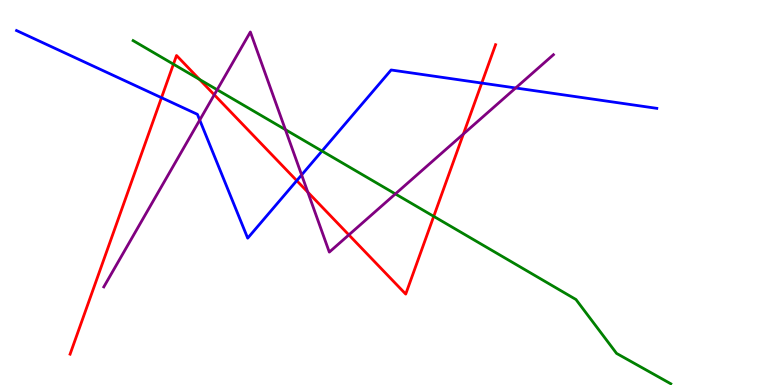[{'lines': ['blue', 'red'], 'intersections': [{'x': 2.08, 'y': 7.46}, {'x': 3.83, 'y': 5.31}, {'x': 6.22, 'y': 7.84}]}, {'lines': ['green', 'red'], 'intersections': [{'x': 2.24, 'y': 8.33}, {'x': 2.57, 'y': 7.94}, {'x': 5.6, 'y': 4.38}]}, {'lines': ['purple', 'red'], 'intersections': [{'x': 2.76, 'y': 7.54}, {'x': 3.97, 'y': 5.01}, {'x': 4.5, 'y': 3.9}, {'x': 5.98, 'y': 6.52}]}, {'lines': ['blue', 'green'], 'intersections': [{'x': 4.15, 'y': 6.08}]}, {'lines': ['blue', 'purple'], 'intersections': [{'x': 2.58, 'y': 6.88}, {'x': 3.89, 'y': 5.46}, {'x': 6.65, 'y': 7.72}]}, {'lines': ['green', 'purple'], 'intersections': [{'x': 2.8, 'y': 7.67}, {'x': 3.68, 'y': 6.63}, {'x': 5.1, 'y': 4.96}]}]